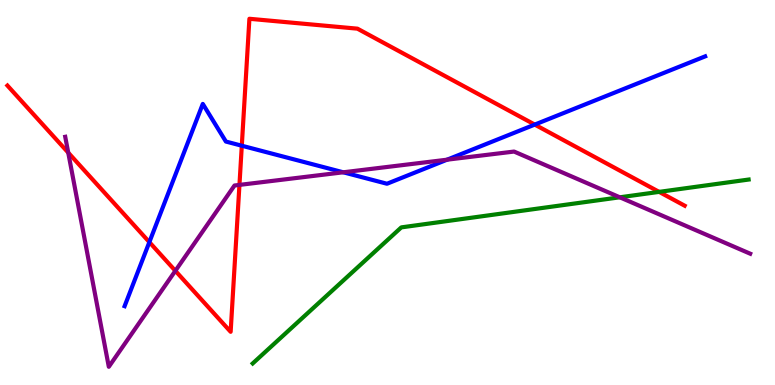[{'lines': ['blue', 'red'], 'intersections': [{'x': 1.93, 'y': 3.71}, {'x': 3.12, 'y': 6.22}, {'x': 6.9, 'y': 6.76}]}, {'lines': ['green', 'red'], 'intersections': [{'x': 8.5, 'y': 5.02}]}, {'lines': ['purple', 'red'], 'intersections': [{'x': 0.88, 'y': 6.04}, {'x': 2.26, 'y': 2.97}, {'x': 3.09, 'y': 5.2}]}, {'lines': ['blue', 'green'], 'intersections': []}, {'lines': ['blue', 'purple'], 'intersections': [{'x': 4.43, 'y': 5.52}, {'x': 5.77, 'y': 5.85}]}, {'lines': ['green', 'purple'], 'intersections': [{'x': 8.0, 'y': 4.88}]}]